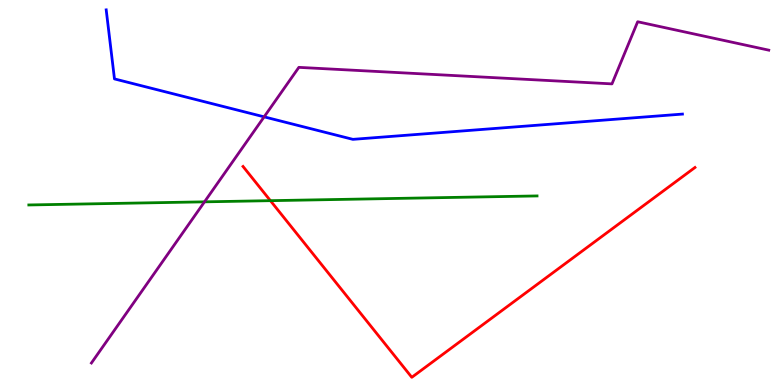[{'lines': ['blue', 'red'], 'intersections': []}, {'lines': ['green', 'red'], 'intersections': [{'x': 3.49, 'y': 4.79}]}, {'lines': ['purple', 'red'], 'intersections': []}, {'lines': ['blue', 'green'], 'intersections': []}, {'lines': ['blue', 'purple'], 'intersections': [{'x': 3.41, 'y': 6.96}]}, {'lines': ['green', 'purple'], 'intersections': [{'x': 2.64, 'y': 4.76}]}]